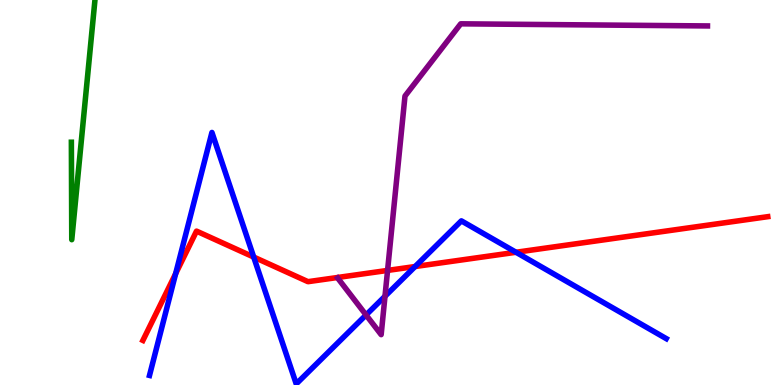[{'lines': ['blue', 'red'], 'intersections': [{'x': 2.27, 'y': 2.89}, {'x': 3.27, 'y': 3.32}, {'x': 5.36, 'y': 3.08}, {'x': 6.66, 'y': 3.45}]}, {'lines': ['green', 'red'], 'intersections': []}, {'lines': ['purple', 'red'], 'intersections': [{'x': 5.0, 'y': 2.98}]}, {'lines': ['blue', 'green'], 'intersections': []}, {'lines': ['blue', 'purple'], 'intersections': [{'x': 4.72, 'y': 1.82}, {'x': 4.97, 'y': 2.3}]}, {'lines': ['green', 'purple'], 'intersections': []}]